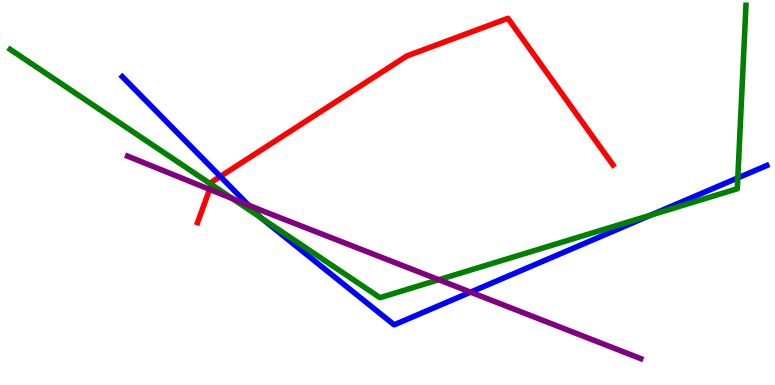[{'lines': ['blue', 'red'], 'intersections': [{'x': 2.84, 'y': 5.42}]}, {'lines': ['green', 'red'], 'intersections': [{'x': 2.73, 'y': 5.21}]}, {'lines': ['purple', 'red'], 'intersections': [{'x': 2.71, 'y': 5.08}]}, {'lines': ['blue', 'green'], 'intersections': [{'x': 3.36, 'y': 4.35}, {'x': 8.4, 'y': 4.41}, {'x': 9.52, 'y': 5.38}]}, {'lines': ['blue', 'purple'], 'intersections': [{'x': 3.21, 'y': 4.67}, {'x': 6.07, 'y': 2.41}]}, {'lines': ['green', 'purple'], 'intersections': [{'x': 3.0, 'y': 4.84}, {'x': 5.66, 'y': 2.73}]}]